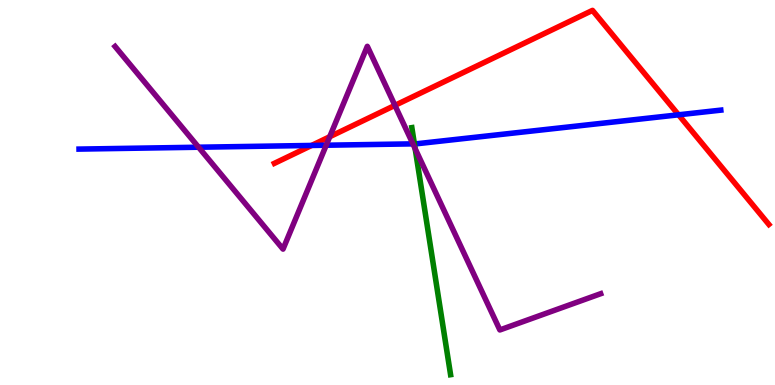[{'lines': ['blue', 'red'], 'intersections': [{'x': 4.02, 'y': 6.22}, {'x': 8.76, 'y': 7.02}]}, {'lines': ['green', 'red'], 'intersections': []}, {'lines': ['purple', 'red'], 'intersections': [{'x': 4.25, 'y': 6.45}, {'x': 5.1, 'y': 7.26}]}, {'lines': ['blue', 'green'], 'intersections': [{'x': 5.35, 'y': 6.26}]}, {'lines': ['blue', 'purple'], 'intersections': [{'x': 2.56, 'y': 6.18}, {'x': 4.21, 'y': 6.23}, {'x': 5.33, 'y': 6.26}]}, {'lines': ['green', 'purple'], 'intersections': [{'x': 5.36, 'y': 6.14}]}]